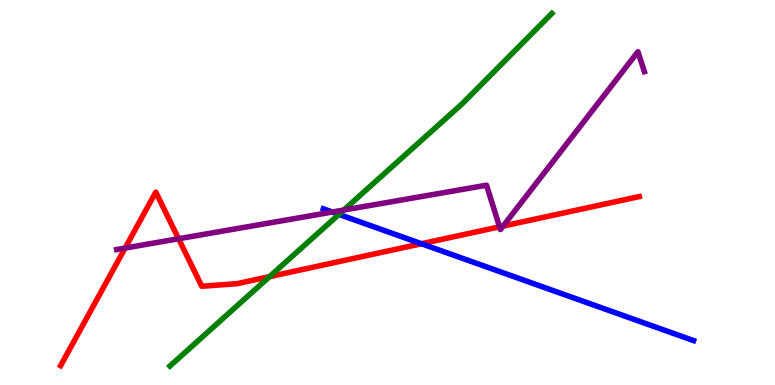[{'lines': ['blue', 'red'], 'intersections': [{'x': 5.44, 'y': 3.67}]}, {'lines': ['green', 'red'], 'intersections': [{'x': 3.48, 'y': 2.81}]}, {'lines': ['purple', 'red'], 'intersections': [{'x': 1.61, 'y': 3.56}, {'x': 2.3, 'y': 3.8}, {'x': 6.45, 'y': 4.11}, {'x': 6.49, 'y': 4.13}]}, {'lines': ['blue', 'green'], 'intersections': [{'x': 4.37, 'y': 4.43}]}, {'lines': ['blue', 'purple'], 'intersections': [{'x': 4.29, 'y': 4.49}]}, {'lines': ['green', 'purple'], 'intersections': [{'x': 4.44, 'y': 4.54}]}]